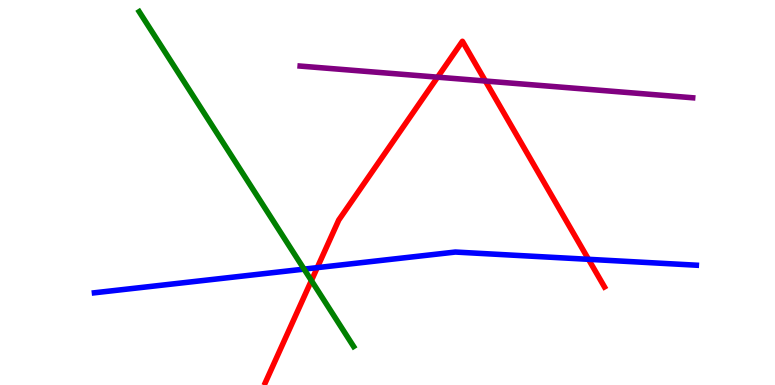[{'lines': ['blue', 'red'], 'intersections': [{'x': 4.09, 'y': 3.05}, {'x': 7.59, 'y': 3.26}]}, {'lines': ['green', 'red'], 'intersections': [{'x': 4.02, 'y': 2.71}]}, {'lines': ['purple', 'red'], 'intersections': [{'x': 5.65, 'y': 8.0}, {'x': 6.26, 'y': 7.9}]}, {'lines': ['blue', 'green'], 'intersections': [{'x': 3.92, 'y': 3.01}]}, {'lines': ['blue', 'purple'], 'intersections': []}, {'lines': ['green', 'purple'], 'intersections': []}]